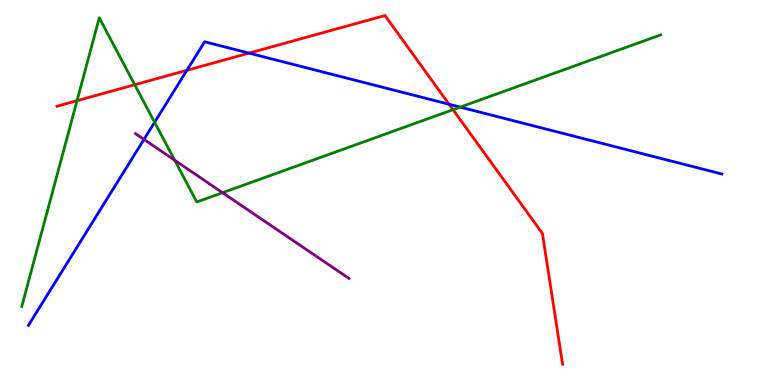[{'lines': ['blue', 'red'], 'intersections': [{'x': 2.41, 'y': 8.17}, {'x': 3.21, 'y': 8.62}, {'x': 5.79, 'y': 7.29}]}, {'lines': ['green', 'red'], 'intersections': [{'x': 0.994, 'y': 7.38}, {'x': 1.74, 'y': 7.8}, {'x': 5.85, 'y': 7.15}]}, {'lines': ['purple', 'red'], 'intersections': []}, {'lines': ['blue', 'green'], 'intersections': [{'x': 1.99, 'y': 6.82}, {'x': 5.94, 'y': 7.22}]}, {'lines': ['blue', 'purple'], 'intersections': [{'x': 1.86, 'y': 6.38}]}, {'lines': ['green', 'purple'], 'intersections': [{'x': 2.25, 'y': 5.84}, {'x': 2.87, 'y': 4.99}]}]